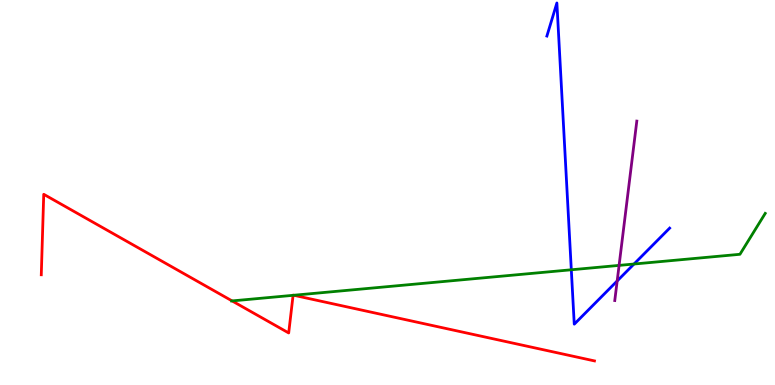[{'lines': ['blue', 'red'], 'intersections': []}, {'lines': ['green', 'red'], 'intersections': [{'x': 2.99, 'y': 2.18}, {'x': 3.78, 'y': 2.33}, {'x': 3.79, 'y': 2.33}]}, {'lines': ['purple', 'red'], 'intersections': []}, {'lines': ['blue', 'green'], 'intersections': [{'x': 7.37, 'y': 2.99}, {'x': 8.18, 'y': 3.14}]}, {'lines': ['blue', 'purple'], 'intersections': [{'x': 7.96, 'y': 2.7}]}, {'lines': ['green', 'purple'], 'intersections': [{'x': 7.99, 'y': 3.11}]}]